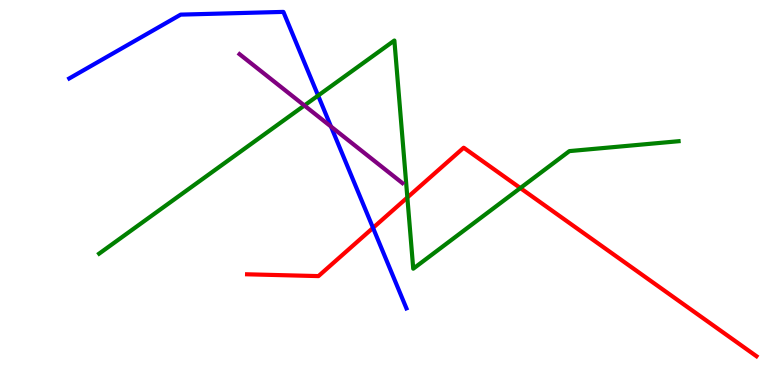[{'lines': ['blue', 'red'], 'intersections': [{'x': 4.81, 'y': 4.08}]}, {'lines': ['green', 'red'], 'intersections': [{'x': 5.26, 'y': 4.87}, {'x': 6.71, 'y': 5.12}]}, {'lines': ['purple', 'red'], 'intersections': []}, {'lines': ['blue', 'green'], 'intersections': [{'x': 4.1, 'y': 7.52}]}, {'lines': ['blue', 'purple'], 'intersections': [{'x': 4.27, 'y': 6.71}]}, {'lines': ['green', 'purple'], 'intersections': [{'x': 3.93, 'y': 7.26}]}]